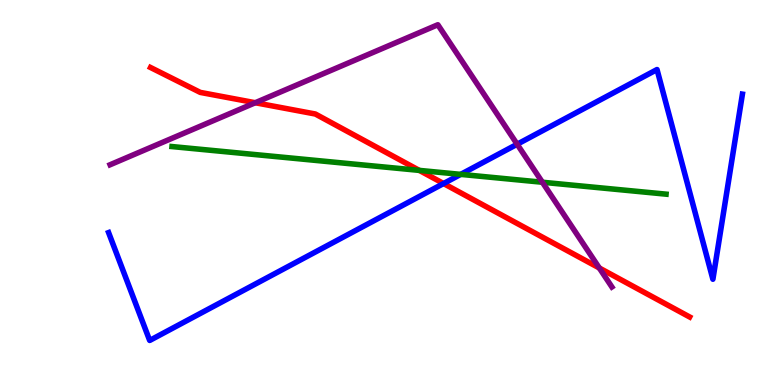[{'lines': ['blue', 'red'], 'intersections': [{'x': 5.72, 'y': 5.23}]}, {'lines': ['green', 'red'], 'intersections': [{'x': 5.41, 'y': 5.57}]}, {'lines': ['purple', 'red'], 'intersections': [{'x': 3.29, 'y': 7.33}, {'x': 7.73, 'y': 3.04}]}, {'lines': ['blue', 'green'], 'intersections': [{'x': 5.94, 'y': 5.47}]}, {'lines': ['blue', 'purple'], 'intersections': [{'x': 6.67, 'y': 6.25}]}, {'lines': ['green', 'purple'], 'intersections': [{'x': 7.0, 'y': 5.27}]}]